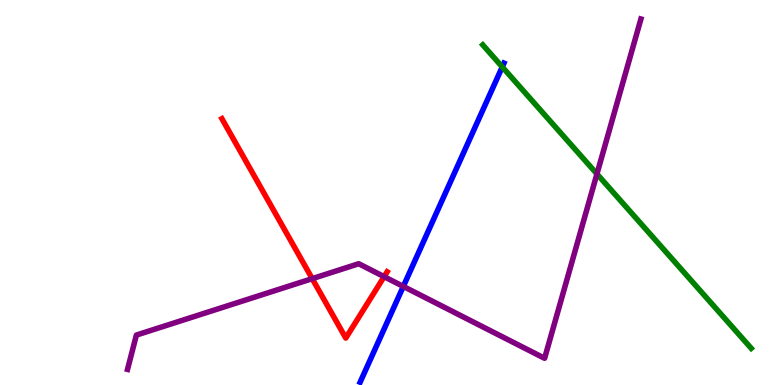[{'lines': ['blue', 'red'], 'intersections': []}, {'lines': ['green', 'red'], 'intersections': []}, {'lines': ['purple', 'red'], 'intersections': [{'x': 4.03, 'y': 2.76}, {'x': 4.96, 'y': 2.81}]}, {'lines': ['blue', 'green'], 'intersections': [{'x': 6.48, 'y': 8.26}]}, {'lines': ['blue', 'purple'], 'intersections': [{'x': 5.2, 'y': 2.56}]}, {'lines': ['green', 'purple'], 'intersections': [{'x': 7.7, 'y': 5.48}]}]